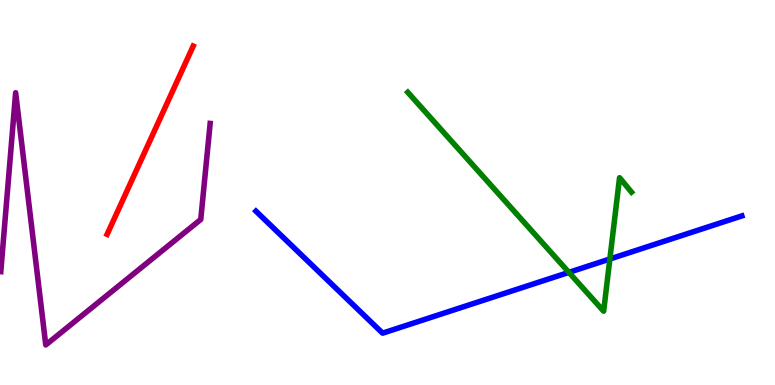[{'lines': ['blue', 'red'], 'intersections': []}, {'lines': ['green', 'red'], 'intersections': []}, {'lines': ['purple', 'red'], 'intersections': []}, {'lines': ['blue', 'green'], 'intersections': [{'x': 7.34, 'y': 2.93}, {'x': 7.87, 'y': 3.27}]}, {'lines': ['blue', 'purple'], 'intersections': []}, {'lines': ['green', 'purple'], 'intersections': []}]